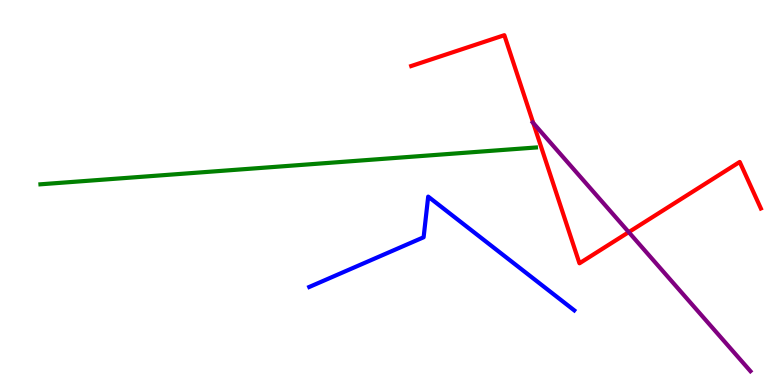[{'lines': ['blue', 'red'], 'intersections': []}, {'lines': ['green', 'red'], 'intersections': []}, {'lines': ['purple', 'red'], 'intersections': [{'x': 6.88, 'y': 6.8}, {'x': 8.11, 'y': 3.97}]}, {'lines': ['blue', 'green'], 'intersections': []}, {'lines': ['blue', 'purple'], 'intersections': []}, {'lines': ['green', 'purple'], 'intersections': []}]